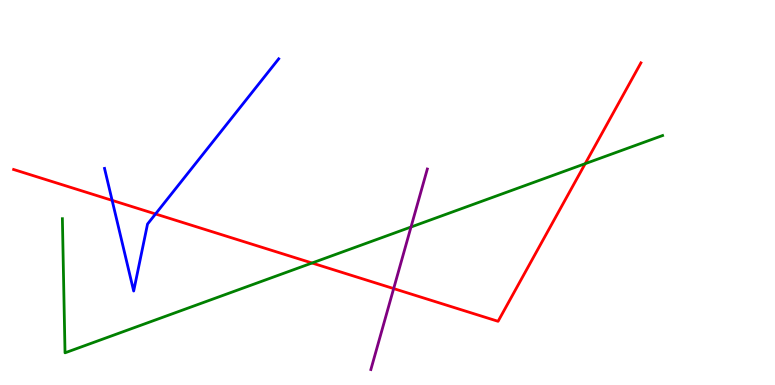[{'lines': ['blue', 'red'], 'intersections': [{'x': 1.45, 'y': 4.8}, {'x': 2.01, 'y': 4.44}]}, {'lines': ['green', 'red'], 'intersections': [{'x': 4.03, 'y': 3.17}, {'x': 7.55, 'y': 5.75}]}, {'lines': ['purple', 'red'], 'intersections': [{'x': 5.08, 'y': 2.5}]}, {'lines': ['blue', 'green'], 'intersections': []}, {'lines': ['blue', 'purple'], 'intersections': []}, {'lines': ['green', 'purple'], 'intersections': [{'x': 5.3, 'y': 4.1}]}]